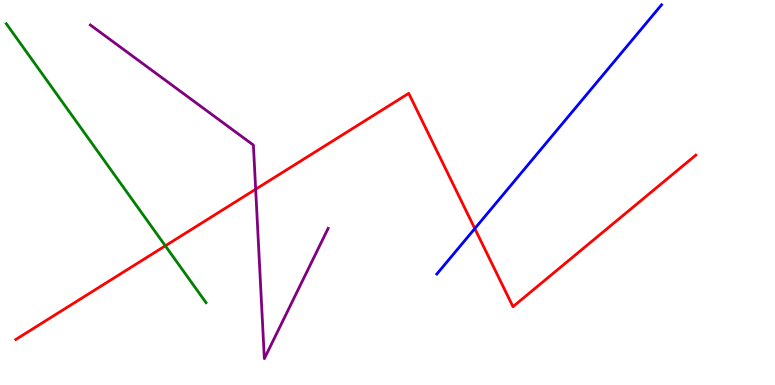[{'lines': ['blue', 'red'], 'intersections': [{'x': 6.13, 'y': 4.06}]}, {'lines': ['green', 'red'], 'intersections': [{'x': 2.13, 'y': 3.61}]}, {'lines': ['purple', 'red'], 'intersections': [{'x': 3.3, 'y': 5.08}]}, {'lines': ['blue', 'green'], 'intersections': []}, {'lines': ['blue', 'purple'], 'intersections': []}, {'lines': ['green', 'purple'], 'intersections': []}]